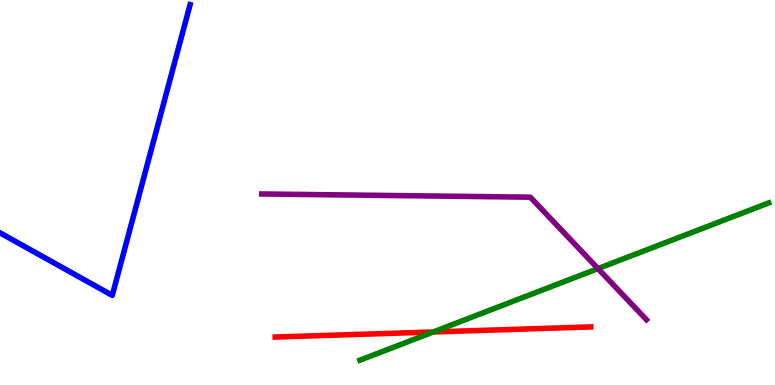[{'lines': ['blue', 'red'], 'intersections': []}, {'lines': ['green', 'red'], 'intersections': [{'x': 5.59, 'y': 1.38}]}, {'lines': ['purple', 'red'], 'intersections': []}, {'lines': ['blue', 'green'], 'intersections': []}, {'lines': ['blue', 'purple'], 'intersections': []}, {'lines': ['green', 'purple'], 'intersections': [{'x': 7.72, 'y': 3.02}]}]